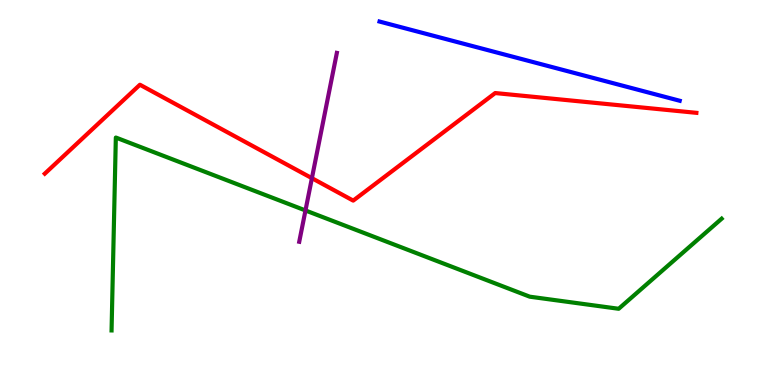[{'lines': ['blue', 'red'], 'intersections': []}, {'lines': ['green', 'red'], 'intersections': []}, {'lines': ['purple', 'red'], 'intersections': [{'x': 4.02, 'y': 5.37}]}, {'lines': ['blue', 'green'], 'intersections': []}, {'lines': ['blue', 'purple'], 'intersections': []}, {'lines': ['green', 'purple'], 'intersections': [{'x': 3.94, 'y': 4.53}]}]